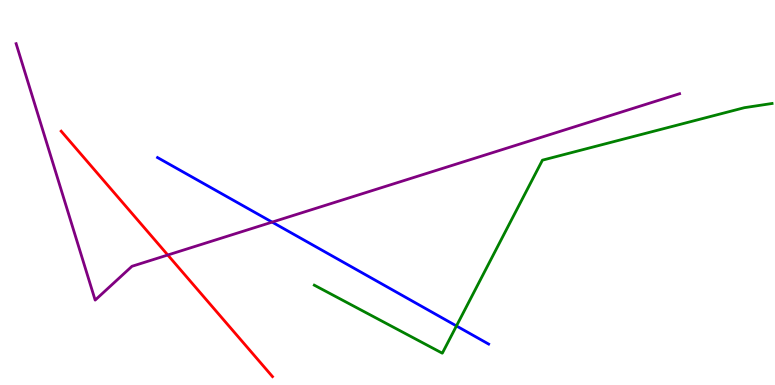[{'lines': ['blue', 'red'], 'intersections': []}, {'lines': ['green', 'red'], 'intersections': []}, {'lines': ['purple', 'red'], 'intersections': [{'x': 2.16, 'y': 3.38}]}, {'lines': ['blue', 'green'], 'intersections': [{'x': 5.89, 'y': 1.53}]}, {'lines': ['blue', 'purple'], 'intersections': [{'x': 3.51, 'y': 4.23}]}, {'lines': ['green', 'purple'], 'intersections': []}]